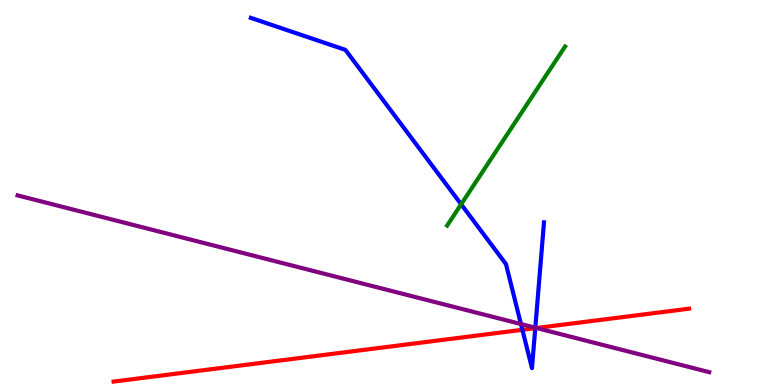[{'lines': ['blue', 'red'], 'intersections': [{'x': 6.74, 'y': 1.43}, {'x': 6.91, 'y': 1.48}]}, {'lines': ['green', 'red'], 'intersections': []}, {'lines': ['purple', 'red'], 'intersections': [{'x': 6.92, 'y': 1.48}]}, {'lines': ['blue', 'green'], 'intersections': [{'x': 5.95, 'y': 4.69}]}, {'lines': ['blue', 'purple'], 'intersections': [{'x': 6.72, 'y': 1.58}, {'x': 6.91, 'y': 1.49}]}, {'lines': ['green', 'purple'], 'intersections': []}]